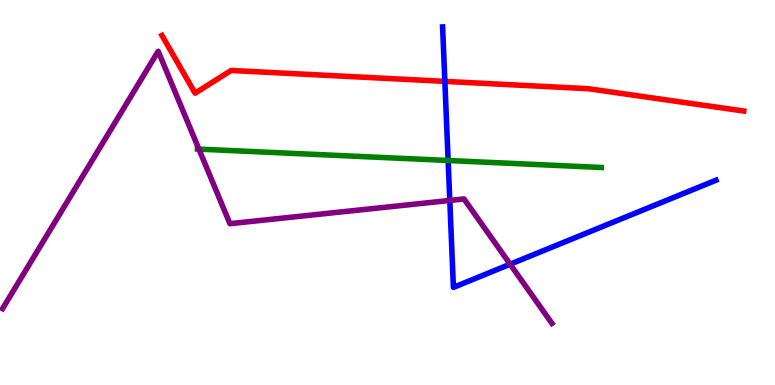[{'lines': ['blue', 'red'], 'intersections': [{'x': 5.74, 'y': 7.89}]}, {'lines': ['green', 'red'], 'intersections': []}, {'lines': ['purple', 'red'], 'intersections': []}, {'lines': ['blue', 'green'], 'intersections': [{'x': 5.78, 'y': 5.83}]}, {'lines': ['blue', 'purple'], 'intersections': [{'x': 5.8, 'y': 4.79}, {'x': 6.58, 'y': 3.14}]}, {'lines': ['green', 'purple'], 'intersections': [{'x': 2.57, 'y': 6.13}]}]